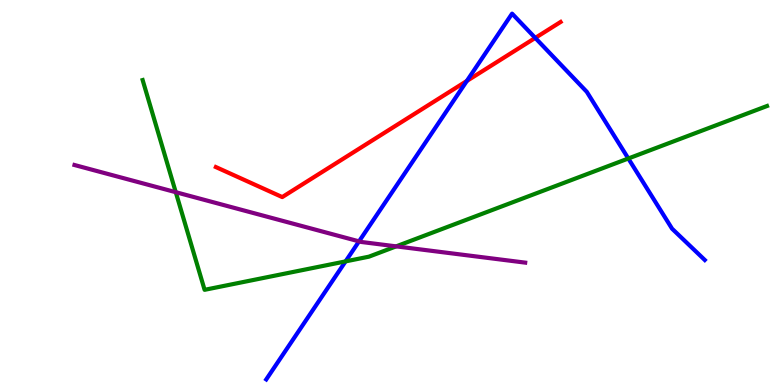[{'lines': ['blue', 'red'], 'intersections': [{'x': 6.02, 'y': 7.9}, {'x': 6.91, 'y': 9.02}]}, {'lines': ['green', 'red'], 'intersections': []}, {'lines': ['purple', 'red'], 'intersections': []}, {'lines': ['blue', 'green'], 'intersections': [{'x': 4.46, 'y': 3.21}, {'x': 8.11, 'y': 5.88}]}, {'lines': ['blue', 'purple'], 'intersections': [{'x': 4.63, 'y': 3.73}]}, {'lines': ['green', 'purple'], 'intersections': [{'x': 2.27, 'y': 5.01}, {'x': 5.11, 'y': 3.6}]}]